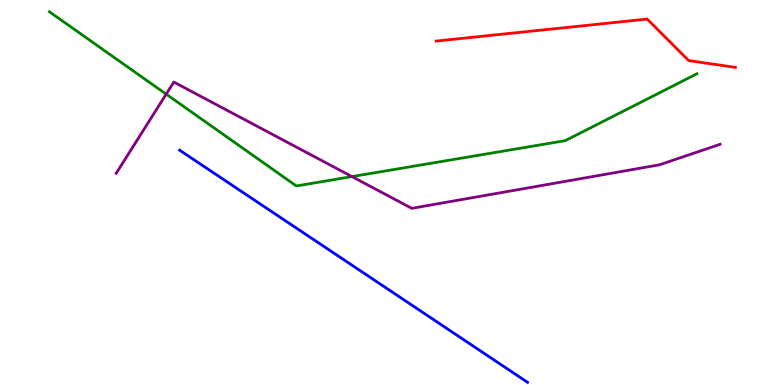[{'lines': ['blue', 'red'], 'intersections': []}, {'lines': ['green', 'red'], 'intersections': []}, {'lines': ['purple', 'red'], 'intersections': []}, {'lines': ['blue', 'green'], 'intersections': []}, {'lines': ['blue', 'purple'], 'intersections': []}, {'lines': ['green', 'purple'], 'intersections': [{'x': 2.14, 'y': 7.55}, {'x': 4.54, 'y': 5.41}]}]